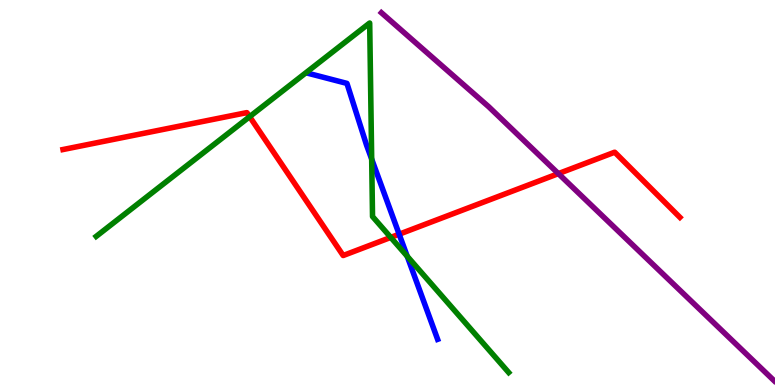[{'lines': ['blue', 'red'], 'intersections': [{'x': 5.15, 'y': 3.92}]}, {'lines': ['green', 'red'], 'intersections': [{'x': 3.22, 'y': 6.97}, {'x': 5.04, 'y': 3.83}]}, {'lines': ['purple', 'red'], 'intersections': [{'x': 7.2, 'y': 5.49}]}, {'lines': ['blue', 'green'], 'intersections': [{'x': 4.8, 'y': 5.87}, {'x': 5.25, 'y': 3.34}]}, {'lines': ['blue', 'purple'], 'intersections': []}, {'lines': ['green', 'purple'], 'intersections': []}]